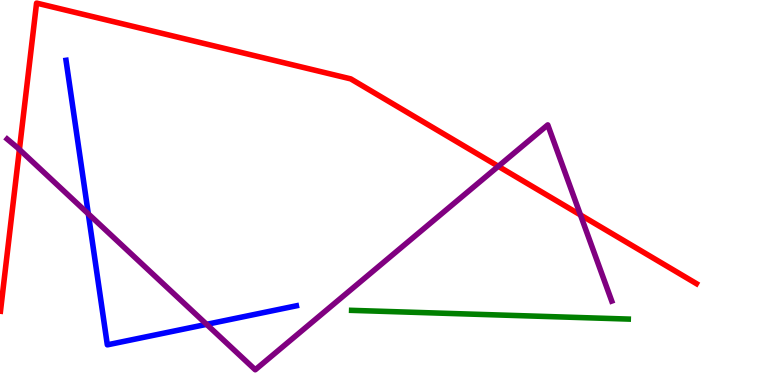[{'lines': ['blue', 'red'], 'intersections': []}, {'lines': ['green', 'red'], 'intersections': []}, {'lines': ['purple', 'red'], 'intersections': [{'x': 0.25, 'y': 6.12}, {'x': 6.43, 'y': 5.68}, {'x': 7.49, 'y': 4.42}]}, {'lines': ['blue', 'green'], 'intersections': []}, {'lines': ['blue', 'purple'], 'intersections': [{'x': 1.14, 'y': 4.45}, {'x': 2.67, 'y': 1.58}]}, {'lines': ['green', 'purple'], 'intersections': []}]